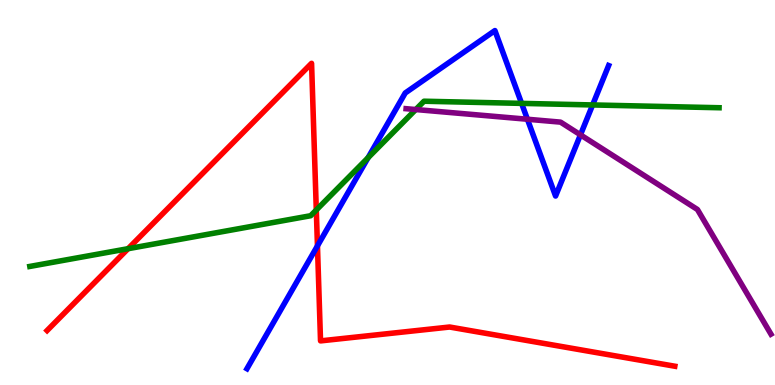[{'lines': ['blue', 'red'], 'intersections': [{'x': 4.1, 'y': 3.61}]}, {'lines': ['green', 'red'], 'intersections': [{'x': 1.65, 'y': 3.54}, {'x': 4.08, 'y': 4.55}]}, {'lines': ['purple', 'red'], 'intersections': []}, {'lines': ['blue', 'green'], 'intersections': [{'x': 4.75, 'y': 5.9}, {'x': 6.73, 'y': 7.31}, {'x': 7.65, 'y': 7.27}]}, {'lines': ['blue', 'purple'], 'intersections': [{'x': 6.81, 'y': 6.9}, {'x': 7.49, 'y': 6.5}]}, {'lines': ['green', 'purple'], 'intersections': [{'x': 5.36, 'y': 7.15}]}]